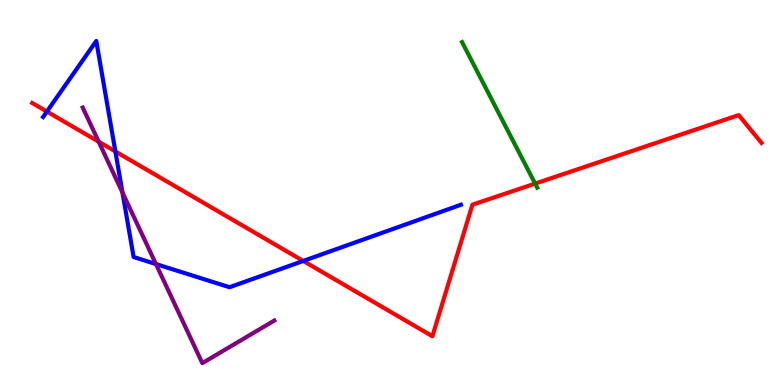[{'lines': ['blue', 'red'], 'intersections': [{'x': 0.605, 'y': 7.1}, {'x': 1.49, 'y': 6.07}, {'x': 3.91, 'y': 3.22}]}, {'lines': ['green', 'red'], 'intersections': [{'x': 6.9, 'y': 5.23}]}, {'lines': ['purple', 'red'], 'intersections': [{'x': 1.27, 'y': 6.32}]}, {'lines': ['blue', 'green'], 'intersections': []}, {'lines': ['blue', 'purple'], 'intersections': [{'x': 1.58, 'y': 5.0}, {'x': 2.01, 'y': 3.14}]}, {'lines': ['green', 'purple'], 'intersections': []}]